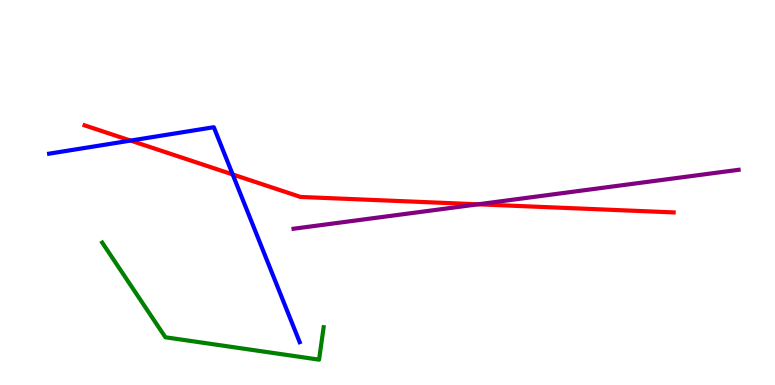[{'lines': ['blue', 'red'], 'intersections': [{'x': 1.68, 'y': 6.35}, {'x': 3.0, 'y': 5.47}]}, {'lines': ['green', 'red'], 'intersections': []}, {'lines': ['purple', 'red'], 'intersections': [{'x': 6.17, 'y': 4.69}]}, {'lines': ['blue', 'green'], 'intersections': []}, {'lines': ['blue', 'purple'], 'intersections': []}, {'lines': ['green', 'purple'], 'intersections': []}]